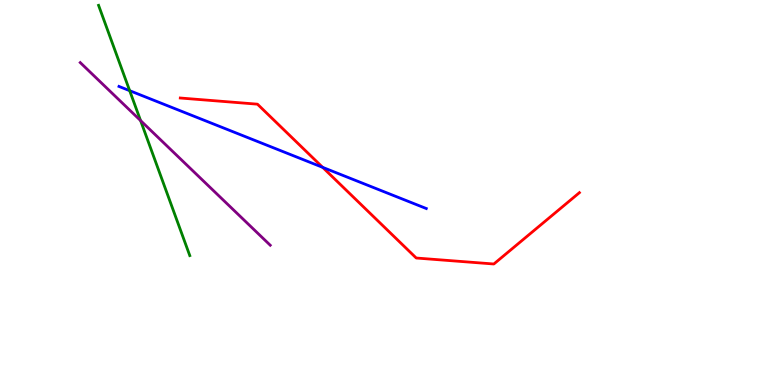[{'lines': ['blue', 'red'], 'intersections': [{'x': 4.16, 'y': 5.65}]}, {'lines': ['green', 'red'], 'intersections': []}, {'lines': ['purple', 'red'], 'intersections': []}, {'lines': ['blue', 'green'], 'intersections': [{'x': 1.67, 'y': 7.64}]}, {'lines': ['blue', 'purple'], 'intersections': []}, {'lines': ['green', 'purple'], 'intersections': [{'x': 1.81, 'y': 6.87}]}]